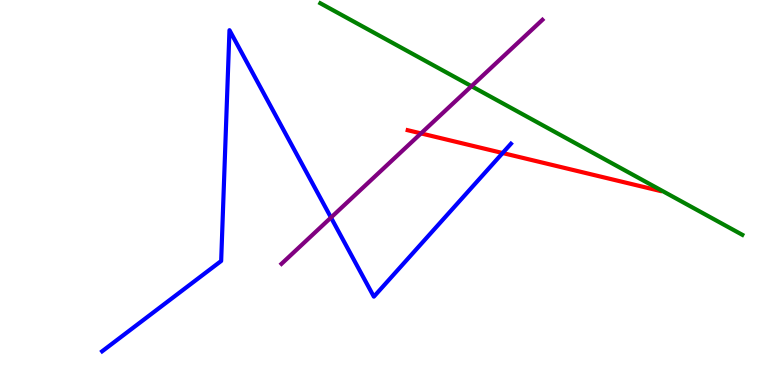[{'lines': ['blue', 'red'], 'intersections': [{'x': 6.49, 'y': 6.03}]}, {'lines': ['green', 'red'], 'intersections': []}, {'lines': ['purple', 'red'], 'intersections': [{'x': 5.43, 'y': 6.54}]}, {'lines': ['blue', 'green'], 'intersections': []}, {'lines': ['blue', 'purple'], 'intersections': [{'x': 4.27, 'y': 4.35}]}, {'lines': ['green', 'purple'], 'intersections': [{'x': 6.08, 'y': 7.76}]}]